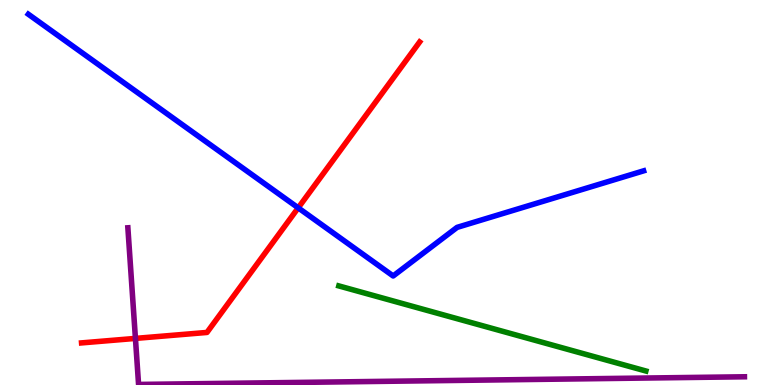[{'lines': ['blue', 'red'], 'intersections': [{'x': 3.85, 'y': 4.6}]}, {'lines': ['green', 'red'], 'intersections': []}, {'lines': ['purple', 'red'], 'intersections': [{'x': 1.75, 'y': 1.21}]}, {'lines': ['blue', 'green'], 'intersections': []}, {'lines': ['blue', 'purple'], 'intersections': []}, {'lines': ['green', 'purple'], 'intersections': []}]